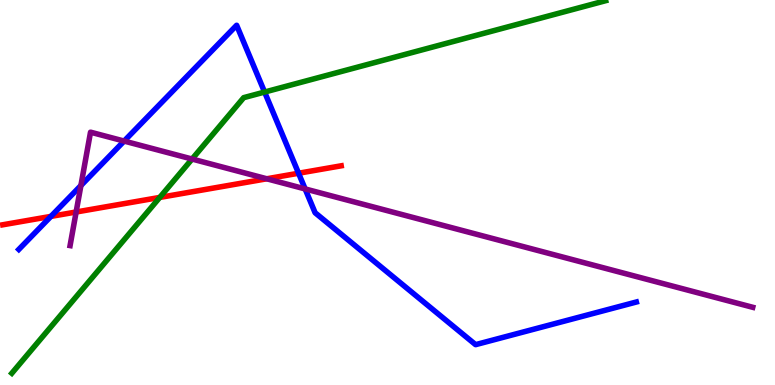[{'lines': ['blue', 'red'], 'intersections': [{'x': 0.657, 'y': 4.38}, {'x': 3.85, 'y': 5.5}]}, {'lines': ['green', 'red'], 'intersections': [{'x': 2.06, 'y': 4.87}]}, {'lines': ['purple', 'red'], 'intersections': [{'x': 0.982, 'y': 4.49}, {'x': 3.44, 'y': 5.36}]}, {'lines': ['blue', 'green'], 'intersections': [{'x': 3.41, 'y': 7.61}]}, {'lines': ['blue', 'purple'], 'intersections': [{'x': 1.04, 'y': 5.18}, {'x': 1.6, 'y': 6.34}, {'x': 3.94, 'y': 5.09}]}, {'lines': ['green', 'purple'], 'intersections': [{'x': 2.48, 'y': 5.87}]}]